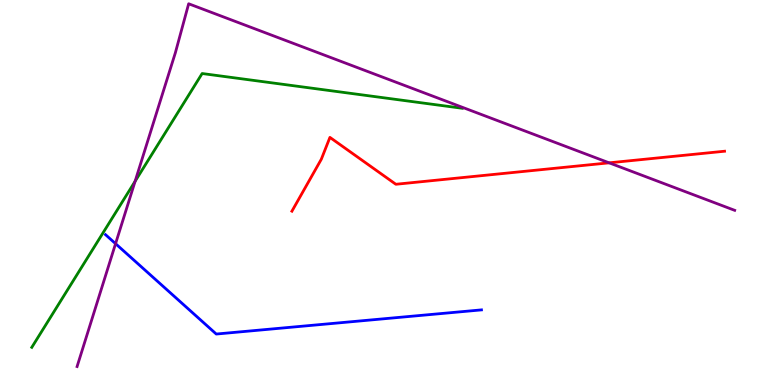[{'lines': ['blue', 'red'], 'intersections': []}, {'lines': ['green', 'red'], 'intersections': []}, {'lines': ['purple', 'red'], 'intersections': [{'x': 7.86, 'y': 5.77}]}, {'lines': ['blue', 'green'], 'intersections': []}, {'lines': ['blue', 'purple'], 'intersections': [{'x': 1.49, 'y': 3.67}]}, {'lines': ['green', 'purple'], 'intersections': [{'x': 1.74, 'y': 5.29}]}]